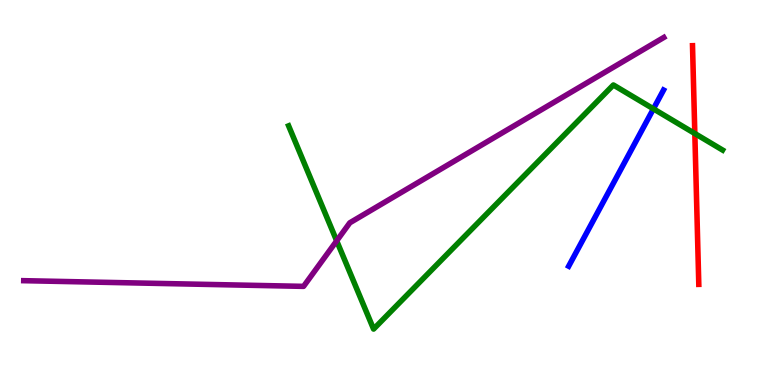[{'lines': ['blue', 'red'], 'intersections': []}, {'lines': ['green', 'red'], 'intersections': [{'x': 8.97, 'y': 6.53}]}, {'lines': ['purple', 'red'], 'intersections': []}, {'lines': ['blue', 'green'], 'intersections': [{'x': 8.43, 'y': 7.17}]}, {'lines': ['blue', 'purple'], 'intersections': []}, {'lines': ['green', 'purple'], 'intersections': [{'x': 4.34, 'y': 3.74}]}]